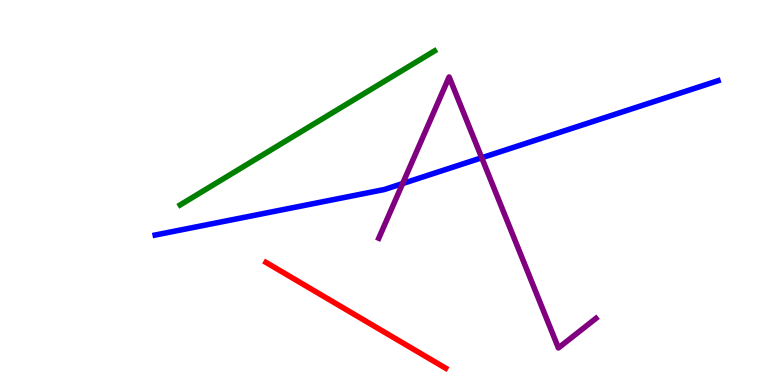[{'lines': ['blue', 'red'], 'intersections': []}, {'lines': ['green', 'red'], 'intersections': []}, {'lines': ['purple', 'red'], 'intersections': []}, {'lines': ['blue', 'green'], 'intersections': []}, {'lines': ['blue', 'purple'], 'intersections': [{'x': 5.2, 'y': 5.23}, {'x': 6.22, 'y': 5.9}]}, {'lines': ['green', 'purple'], 'intersections': []}]